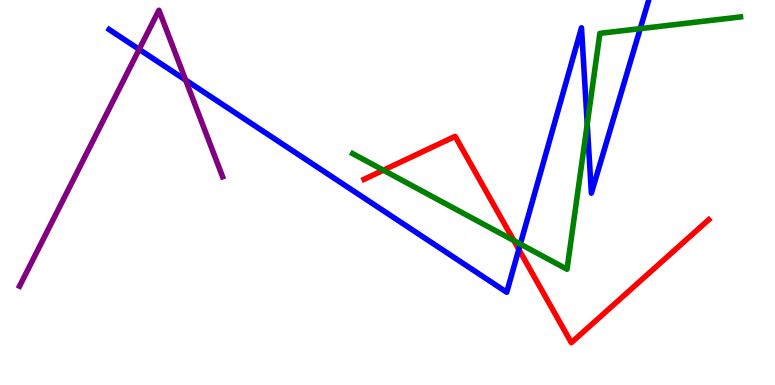[{'lines': ['blue', 'red'], 'intersections': [{'x': 6.69, 'y': 3.52}]}, {'lines': ['green', 'red'], 'intersections': [{'x': 4.95, 'y': 5.58}, {'x': 6.63, 'y': 3.75}]}, {'lines': ['purple', 'red'], 'intersections': []}, {'lines': ['blue', 'green'], 'intersections': [{'x': 6.71, 'y': 3.66}, {'x': 7.58, 'y': 6.78}, {'x': 8.26, 'y': 9.26}]}, {'lines': ['blue', 'purple'], 'intersections': [{'x': 1.8, 'y': 8.72}, {'x': 2.4, 'y': 7.92}]}, {'lines': ['green', 'purple'], 'intersections': []}]